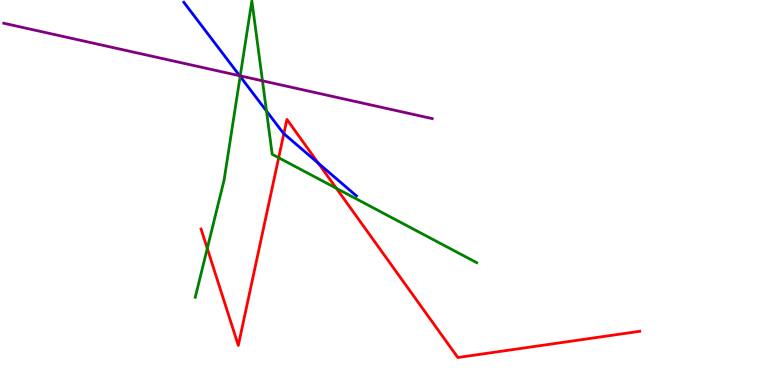[{'lines': ['blue', 'red'], 'intersections': [{'x': 3.66, 'y': 6.53}, {'x': 4.11, 'y': 5.76}]}, {'lines': ['green', 'red'], 'intersections': [{'x': 2.67, 'y': 3.55}, {'x': 3.6, 'y': 5.9}, {'x': 4.34, 'y': 5.11}]}, {'lines': ['purple', 'red'], 'intersections': []}, {'lines': ['blue', 'green'], 'intersections': [{'x': 3.1, 'y': 8.02}, {'x': 3.44, 'y': 7.12}]}, {'lines': ['blue', 'purple'], 'intersections': [{'x': 3.09, 'y': 8.03}]}, {'lines': ['green', 'purple'], 'intersections': [{'x': 3.1, 'y': 8.03}, {'x': 3.39, 'y': 7.9}]}]